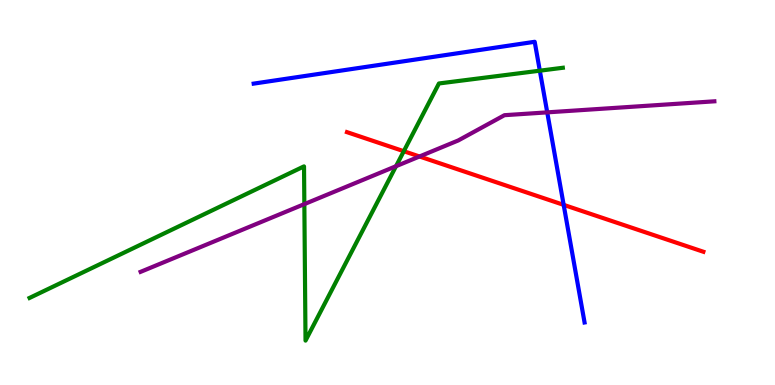[{'lines': ['blue', 'red'], 'intersections': [{'x': 7.27, 'y': 4.68}]}, {'lines': ['green', 'red'], 'intersections': [{'x': 5.21, 'y': 6.07}]}, {'lines': ['purple', 'red'], 'intersections': [{'x': 5.41, 'y': 5.94}]}, {'lines': ['blue', 'green'], 'intersections': [{'x': 6.97, 'y': 8.16}]}, {'lines': ['blue', 'purple'], 'intersections': [{'x': 7.06, 'y': 7.08}]}, {'lines': ['green', 'purple'], 'intersections': [{'x': 3.93, 'y': 4.7}, {'x': 5.11, 'y': 5.68}]}]